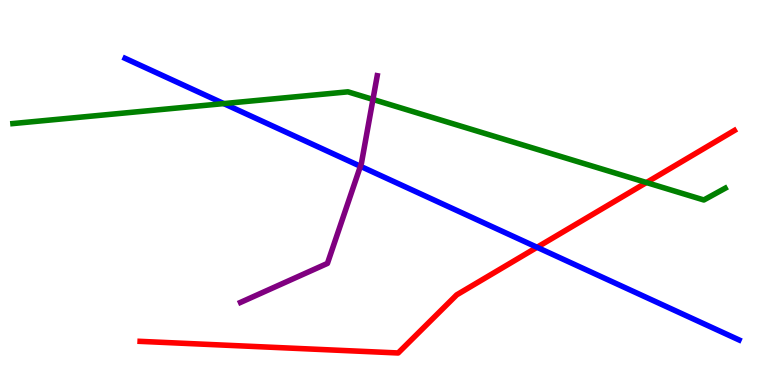[{'lines': ['blue', 'red'], 'intersections': [{'x': 6.93, 'y': 3.58}]}, {'lines': ['green', 'red'], 'intersections': [{'x': 8.34, 'y': 5.26}]}, {'lines': ['purple', 'red'], 'intersections': []}, {'lines': ['blue', 'green'], 'intersections': [{'x': 2.89, 'y': 7.31}]}, {'lines': ['blue', 'purple'], 'intersections': [{'x': 4.65, 'y': 5.68}]}, {'lines': ['green', 'purple'], 'intersections': [{'x': 4.81, 'y': 7.42}]}]